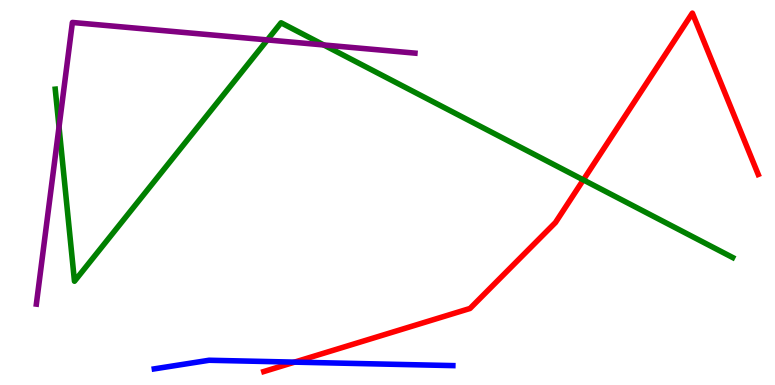[{'lines': ['blue', 'red'], 'intersections': [{'x': 3.8, 'y': 0.594}]}, {'lines': ['green', 'red'], 'intersections': [{'x': 7.53, 'y': 5.33}]}, {'lines': ['purple', 'red'], 'intersections': []}, {'lines': ['blue', 'green'], 'intersections': []}, {'lines': ['blue', 'purple'], 'intersections': []}, {'lines': ['green', 'purple'], 'intersections': [{'x': 0.762, 'y': 6.7}, {'x': 3.45, 'y': 8.96}, {'x': 4.18, 'y': 8.83}]}]